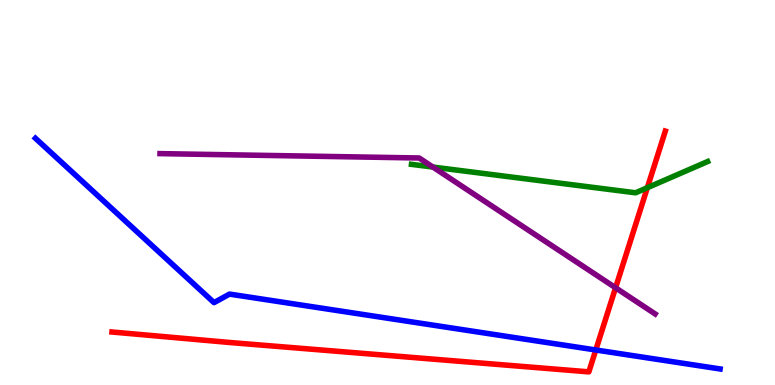[{'lines': ['blue', 'red'], 'intersections': [{'x': 7.69, 'y': 0.909}]}, {'lines': ['green', 'red'], 'intersections': [{'x': 8.35, 'y': 5.12}]}, {'lines': ['purple', 'red'], 'intersections': [{'x': 7.94, 'y': 2.53}]}, {'lines': ['blue', 'green'], 'intersections': []}, {'lines': ['blue', 'purple'], 'intersections': []}, {'lines': ['green', 'purple'], 'intersections': [{'x': 5.59, 'y': 5.66}]}]